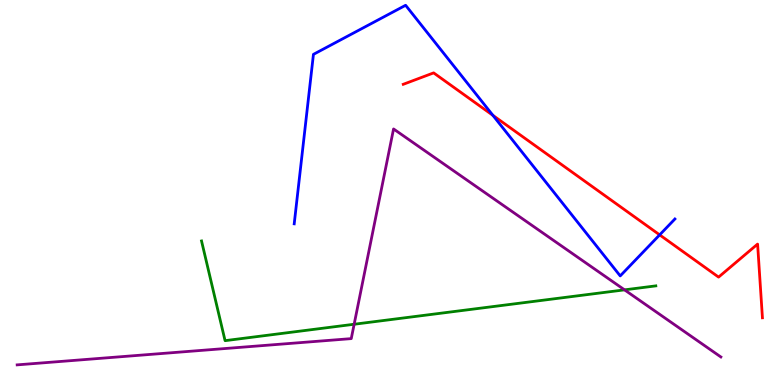[{'lines': ['blue', 'red'], 'intersections': [{'x': 6.36, 'y': 7.0}, {'x': 8.51, 'y': 3.9}]}, {'lines': ['green', 'red'], 'intersections': []}, {'lines': ['purple', 'red'], 'intersections': []}, {'lines': ['blue', 'green'], 'intersections': []}, {'lines': ['blue', 'purple'], 'intersections': []}, {'lines': ['green', 'purple'], 'intersections': [{'x': 4.57, 'y': 1.58}, {'x': 8.06, 'y': 2.47}]}]